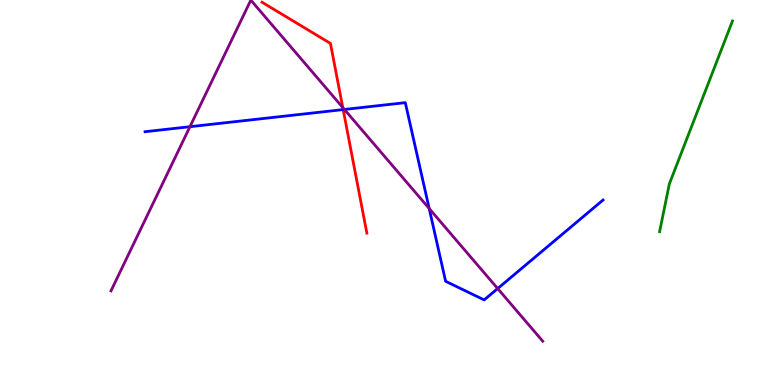[{'lines': ['blue', 'red'], 'intersections': [{'x': 4.43, 'y': 7.15}]}, {'lines': ['green', 'red'], 'intersections': []}, {'lines': ['purple', 'red'], 'intersections': [{'x': 4.42, 'y': 7.21}]}, {'lines': ['blue', 'green'], 'intersections': []}, {'lines': ['blue', 'purple'], 'intersections': [{'x': 2.45, 'y': 6.71}, {'x': 4.44, 'y': 7.16}, {'x': 5.54, 'y': 4.58}, {'x': 6.42, 'y': 2.51}]}, {'lines': ['green', 'purple'], 'intersections': []}]